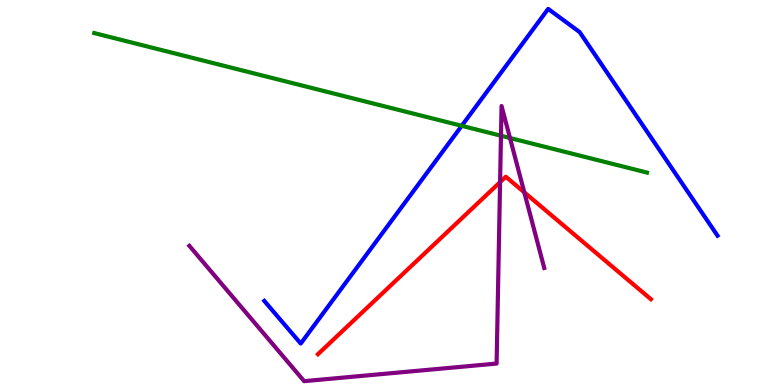[{'lines': ['blue', 'red'], 'intersections': []}, {'lines': ['green', 'red'], 'intersections': []}, {'lines': ['purple', 'red'], 'intersections': [{'x': 6.45, 'y': 5.27}, {'x': 6.77, 'y': 5.0}]}, {'lines': ['blue', 'green'], 'intersections': [{'x': 5.96, 'y': 6.73}]}, {'lines': ['blue', 'purple'], 'intersections': []}, {'lines': ['green', 'purple'], 'intersections': [{'x': 6.46, 'y': 6.47}, {'x': 6.58, 'y': 6.42}]}]